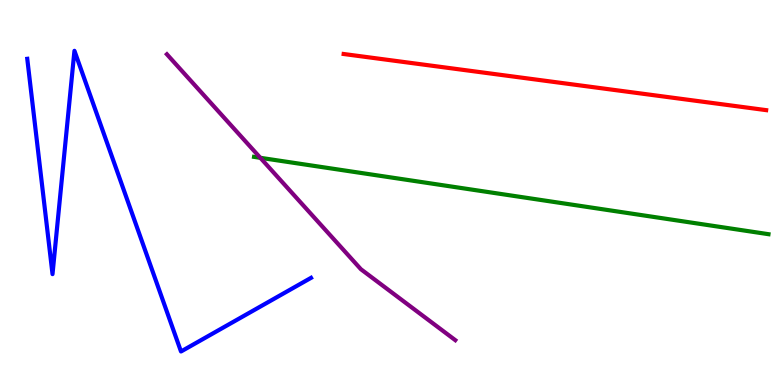[{'lines': ['blue', 'red'], 'intersections': []}, {'lines': ['green', 'red'], 'intersections': []}, {'lines': ['purple', 'red'], 'intersections': []}, {'lines': ['blue', 'green'], 'intersections': []}, {'lines': ['blue', 'purple'], 'intersections': []}, {'lines': ['green', 'purple'], 'intersections': [{'x': 3.36, 'y': 5.9}]}]